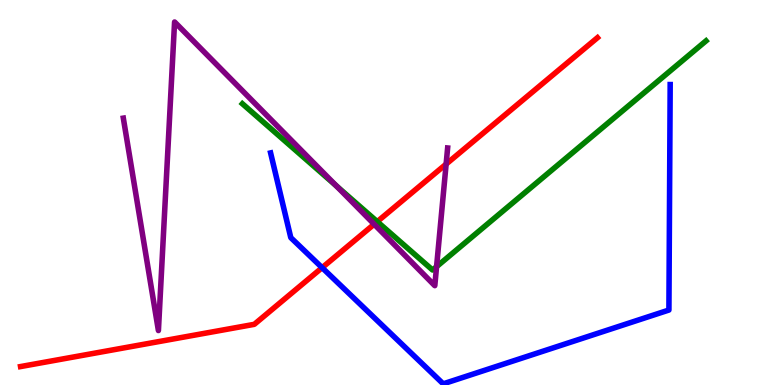[{'lines': ['blue', 'red'], 'intersections': [{'x': 4.16, 'y': 3.05}]}, {'lines': ['green', 'red'], 'intersections': [{'x': 4.87, 'y': 4.24}]}, {'lines': ['purple', 'red'], 'intersections': [{'x': 4.83, 'y': 4.18}, {'x': 5.76, 'y': 5.74}]}, {'lines': ['blue', 'green'], 'intersections': []}, {'lines': ['blue', 'purple'], 'intersections': []}, {'lines': ['green', 'purple'], 'intersections': [{'x': 4.34, 'y': 5.17}, {'x': 5.63, 'y': 3.07}]}]